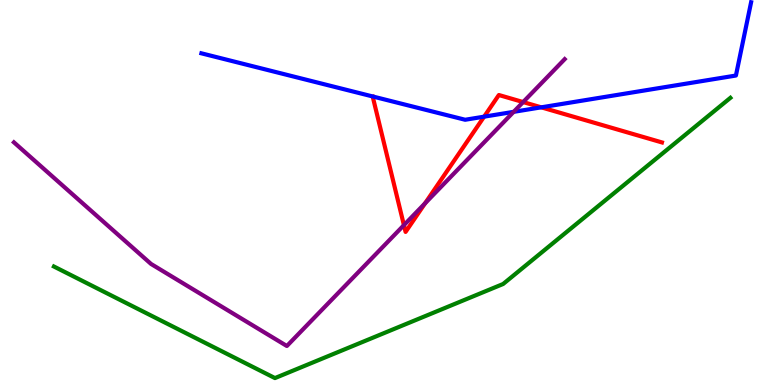[{'lines': ['blue', 'red'], 'intersections': [{'x': 6.25, 'y': 6.97}, {'x': 6.98, 'y': 7.21}]}, {'lines': ['green', 'red'], 'intersections': []}, {'lines': ['purple', 'red'], 'intersections': [{'x': 5.21, 'y': 4.15}, {'x': 5.48, 'y': 4.72}, {'x': 6.75, 'y': 7.35}]}, {'lines': ['blue', 'green'], 'intersections': []}, {'lines': ['blue', 'purple'], 'intersections': [{'x': 6.63, 'y': 7.1}]}, {'lines': ['green', 'purple'], 'intersections': []}]